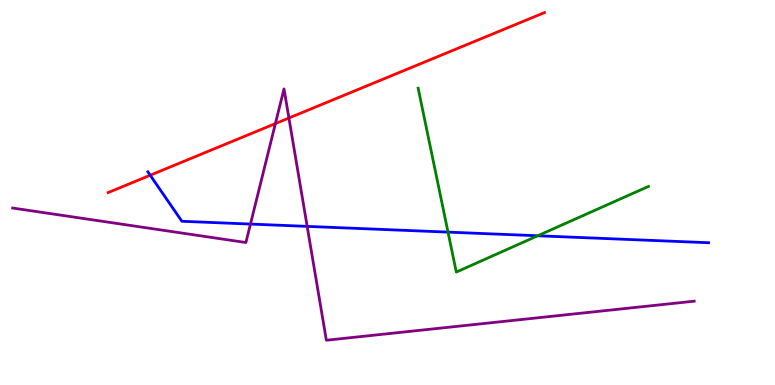[{'lines': ['blue', 'red'], 'intersections': [{'x': 1.94, 'y': 5.45}]}, {'lines': ['green', 'red'], 'intersections': []}, {'lines': ['purple', 'red'], 'intersections': [{'x': 3.55, 'y': 6.79}, {'x': 3.73, 'y': 6.93}]}, {'lines': ['blue', 'green'], 'intersections': [{'x': 5.78, 'y': 3.97}, {'x': 6.94, 'y': 3.88}]}, {'lines': ['blue', 'purple'], 'intersections': [{'x': 3.23, 'y': 4.18}, {'x': 3.96, 'y': 4.12}]}, {'lines': ['green', 'purple'], 'intersections': []}]